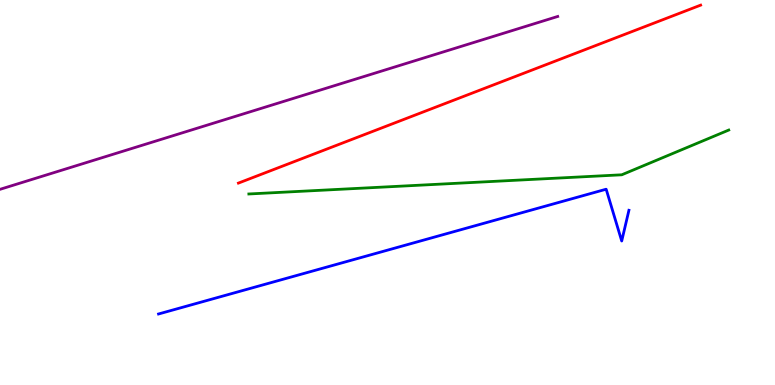[{'lines': ['blue', 'red'], 'intersections': []}, {'lines': ['green', 'red'], 'intersections': []}, {'lines': ['purple', 'red'], 'intersections': []}, {'lines': ['blue', 'green'], 'intersections': []}, {'lines': ['blue', 'purple'], 'intersections': []}, {'lines': ['green', 'purple'], 'intersections': []}]